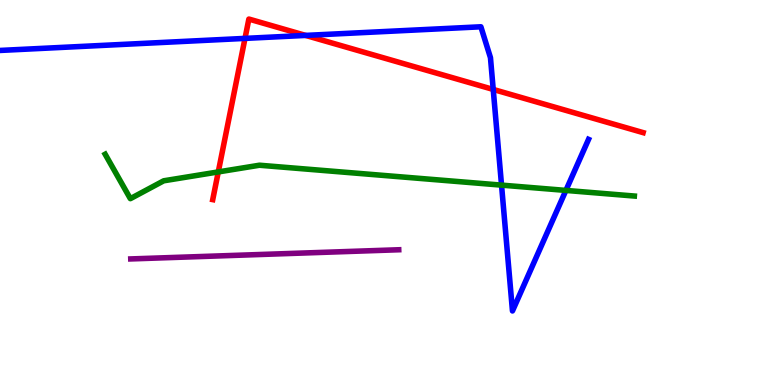[{'lines': ['blue', 'red'], 'intersections': [{'x': 3.16, 'y': 9.0}, {'x': 3.94, 'y': 9.08}, {'x': 6.36, 'y': 7.68}]}, {'lines': ['green', 'red'], 'intersections': [{'x': 2.82, 'y': 5.53}]}, {'lines': ['purple', 'red'], 'intersections': []}, {'lines': ['blue', 'green'], 'intersections': [{'x': 6.47, 'y': 5.19}, {'x': 7.3, 'y': 5.05}]}, {'lines': ['blue', 'purple'], 'intersections': []}, {'lines': ['green', 'purple'], 'intersections': []}]